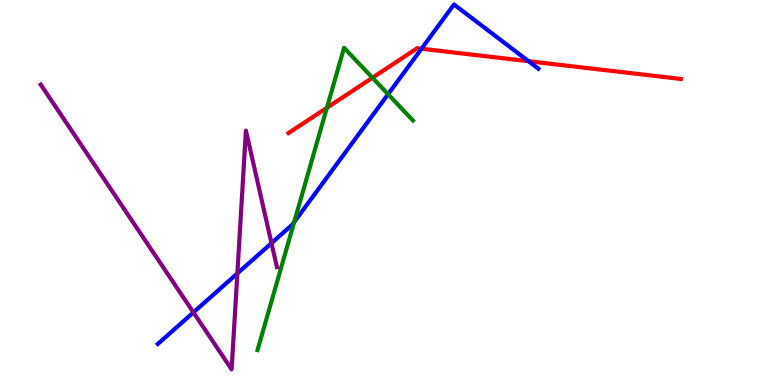[{'lines': ['blue', 'red'], 'intersections': [{'x': 5.44, 'y': 8.73}, {'x': 6.82, 'y': 8.41}]}, {'lines': ['green', 'red'], 'intersections': [{'x': 4.22, 'y': 7.2}, {'x': 4.81, 'y': 7.98}]}, {'lines': ['purple', 'red'], 'intersections': []}, {'lines': ['blue', 'green'], 'intersections': [{'x': 3.8, 'y': 4.23}, {'x': 5.01, 'y': 7.55}]}, {'lines': ['blue', 'purple'], 'intersections': [{'x': 2.5, 'y': 1.89}, {'x': 3.06, 'y': 2.9}, {'x': 3.5, 'y': 3.68}]}, {'lines': ['green', 'purple'], 'intersections': []}]